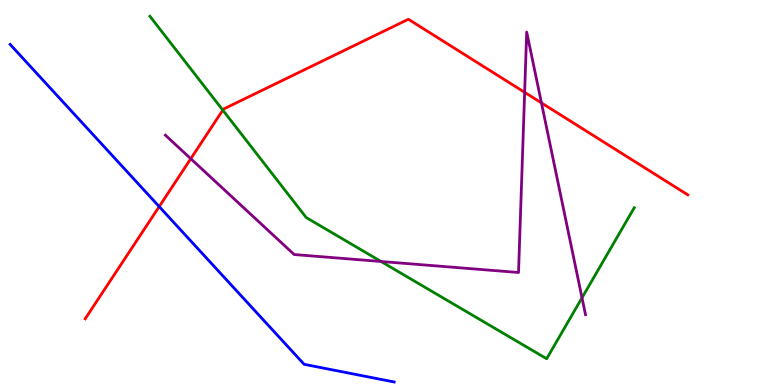[{'lines': ['blue', 'red'], 'intersections': [{'x': 2.05, 'y': 4.63}]}, {'lines': ['green', 'red'], 'intersections': [{'x': 2.87, 'y': 7.14}]}, {'lines': ['purple', 'red'], 'intersections': [{'x': 2.46, 'y': 5.88}, {'x': 6.77, 'y': 7.6}, {'x': 6.99, 'y': 7.33}]}, {'lines': ['blue', 'green'], 'intersections': []}, {'lines': ['blue', 'purple'], 'intersections': []}, {'lines': ['green', 'purple'], 'intersections': [{'x': 4.92, 'y': 3.21}, {'x': 7.51, 'y': 2.26}]}]